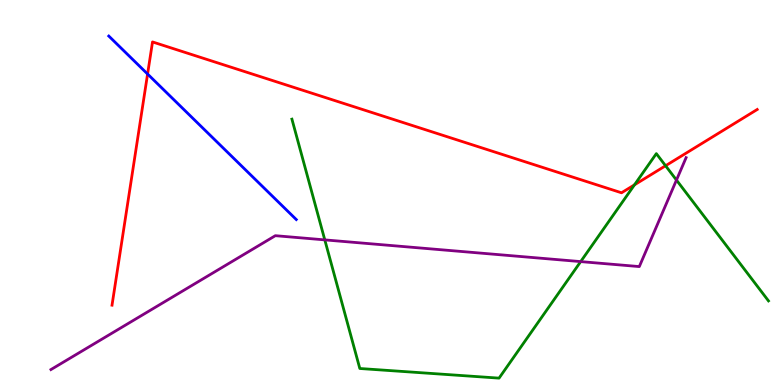[{'lines': ['blue', 'red'], 'intersections': [{'x': 1.9, 'y': 8.08}]}, {'lines': ['green', 'red'], 'intersections': [{'x': 8.19, 'y': 5.2}, {'x': 8.59, 'y': 5.69}]}, {'lines': ['purple', 'red'], 'intersections': []}, {'lines': ['blue', 'green'], 'intersections': []}, {'lines': ['blue', 'purple'], 'intersections': []}, {'lines': ['green', 'purple'], 'intersections': [{'x': 4.19, 'y': 3.77}, {'x': 7.49, 'y': 3.21}, {'x': 8.73, 'y': 5.32}]}]